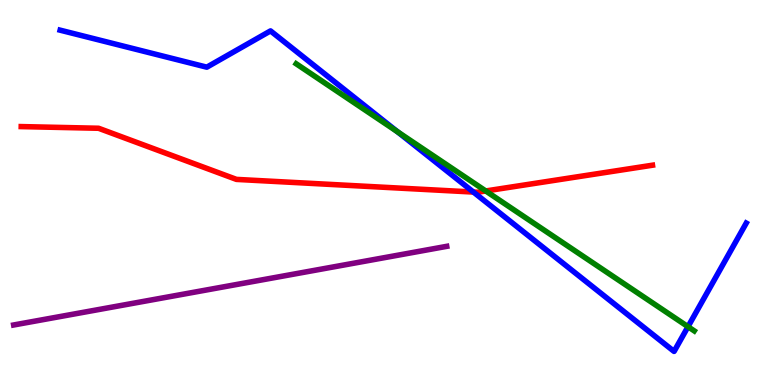[{'lines': ['blue', 'red'], 'intersections': [{'x': 6.11, 'y': 5.01}]}, {'lines': ['green', 'red'], 'intersections': [{'x': 6.27, 'y': 5.04}]}, {'lines': ['purple', 'red'], 'intersections': []}, {'lines': ['blue', 'green'], 'intersections': [{'x': 5.13, 'y': 6.58}, {'x': 8.88, 'y': 1.51}]}, {'lines': ['blue', 'purple'], 'intersections': []}, {'lines': ['green', 'purple'], 'intersections': []}]